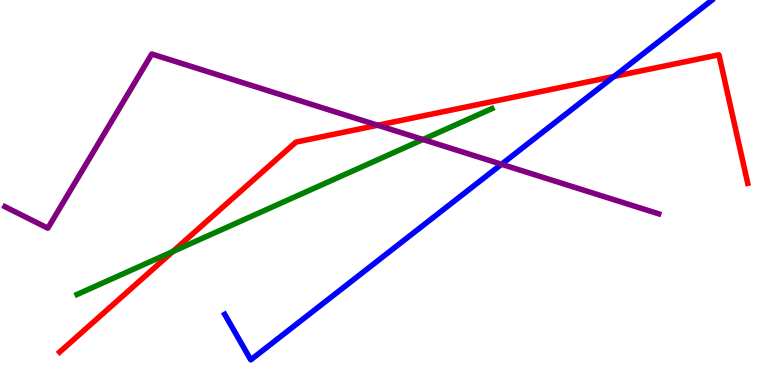[{'lines': ['blue', 'red'], 'intersections': [{'x': 7.92, 'y': 8.01}]}, {'lines': ['green', 'red'], 'intersections': [{'x': 2.23, 'y': 3.47}]}, {'lines': ['purple', 'red'], 'intersections': [{'x': 4.87, 'y': 6.75}]}, {'lines': ['blue', 'green'], 'intersections': []}, {'lines': ['blue', 'purple'], 'intersections': [{'x': 6.47, 'y': 5.73}]}, {'lines': ['green', 'purple'], 'intersections': [{'x': 5.46, 'y': 6.38}]}]